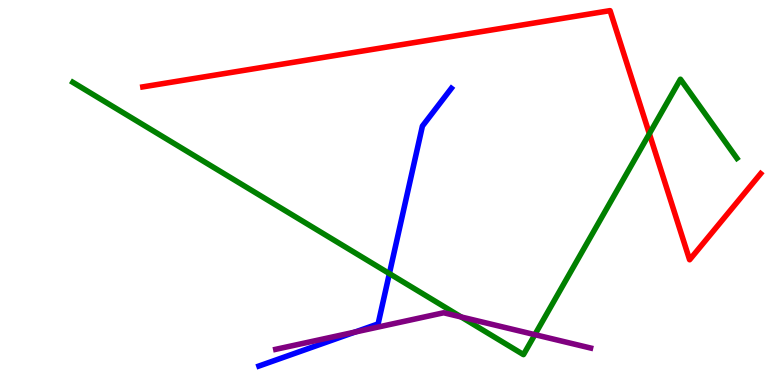[{'lines': ['blue', 'red'], 'intersections': []}, {'lines': ['green', 'red'], 'intersections': [{'x': 8.38, 'y': 6.53}]}, {'lines': ['purple', 'red'], 'intersections': []}, {'lines': ['blue', 'green'], 'intersections': [{'x': 5.02, 'y': 2.89}]}, {'lines': ['blue', 'purple'], 'intersections': [{'x': 4.58, 'y': 1.37}]}, {'lines': ['green', 'purple'], 'intersections': [{'x': 5.95, 'y': 1.77}, {'x': 6.9, 'y': 1.31}]}]